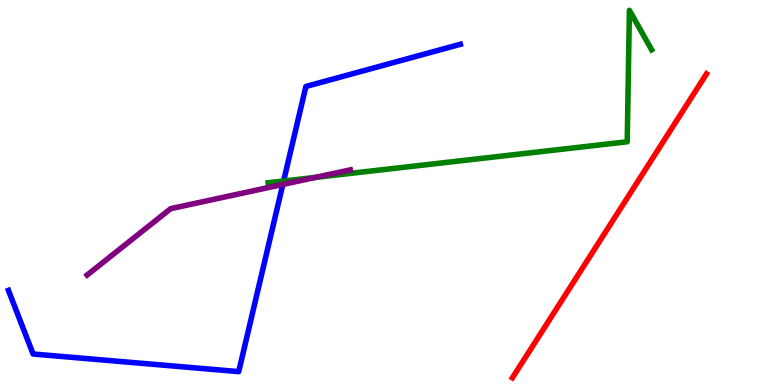[{'lines': ['blue', 'red'], 'intersections': []}, {'lines': ['green', 'red'], 'intersections': []}, {'lines': ['purple', 'red'], 'intersections': []}, {'lines': ['blue', 'green'], 'intersections': [{'x': 3.66, 'y': 5.3}]}, {'lines': ['blue', 'purple'], 'intersections': [{'x': 3.65, 'y': 5.21}]}, {'lines': ['green', 'purple'], 'intersections': [{'x': 4.07, 'y': 5.39}]}]